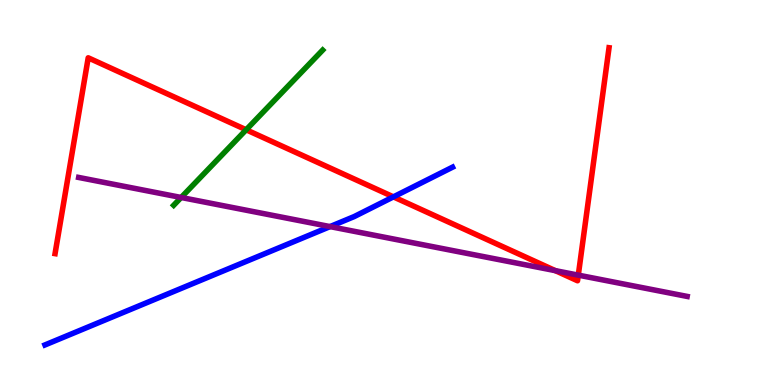[{'lines': ['blue', 'red'], 'intersections': [{'x': 5.08, 'y': 4.89}]}, {'lines': ['green', 'red'], 'intersections': [{'x': 3.18, 'y': 6.63}]}, {'lines': ['purple', 'red'], 'intersections': [{'x': 7.17, 'y': 2.97}, {'x': 7.46, 'y': 2.85}]}, {'lines': ['blue', 'green'], 'intersections': []}, {'lines': ['blue', 'purple'], 'intersections': [{'x': 4.26, 'y': 4.11}]}, {'lines': ['green', 'purple'], 'intersections': [{'x': 2.34, 'y': 4.87}]}]